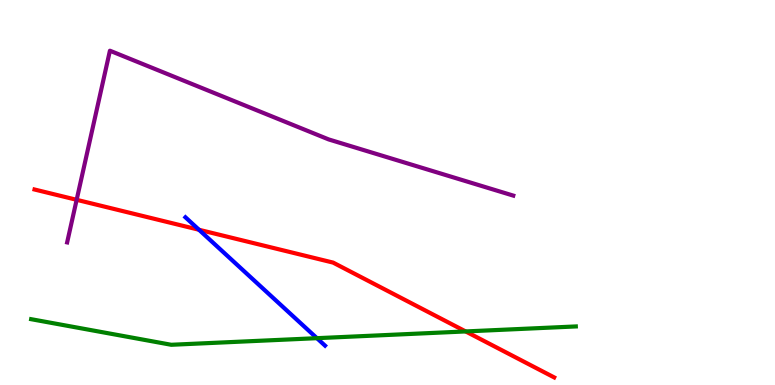[{'lines': ['blue', 'red'], 'intersections': [{'x': 2.57, 'y': 4.03}]}, {'lines': ['green', 'red'], 'intersections': [{'x': 6.01, 'y': 1.39}]}, {'lines': ['purple', 'red'], 'intersections': [{'x': 0.989, 'y': 4.81}]}, {'lines': ['blue', 'green'], 'intersections': [{'x': 4.09, 'y': 1.22}]}, {'lines': ['blue', 'purple'], 'intersections': []}, {'lines': ['green', 'purple'], 'intersections': []}]